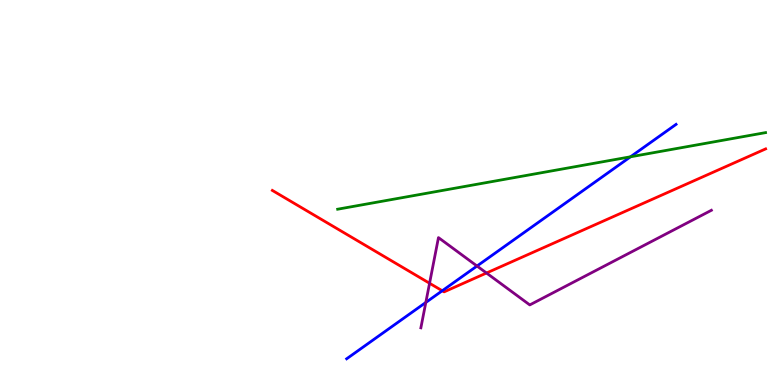[{'lines': ['blue', 'red'], 'intersections': [{'x': 5.71, 'y': 2.45}]}, {'lines': ['green', 'red'], 'intersections': []}, {'lines': ['purple', 'red'], 'intersections': [{'x': 5.54, 'y': 2.64}, {'x': 6.28, 'y': 2.91}]}, {'lines': ['blue', 'green'], 'intersections': [{'x': 8.14, 'y': 5.93}]}, {'lines': ['blue', 'purple'], 'intersections': [{'x': 5.49, 'y': 2.14}, {'x': 6.16, 'y': 3.09}]}, {'lines': ['green', 'purple'], 'intersections': []}]